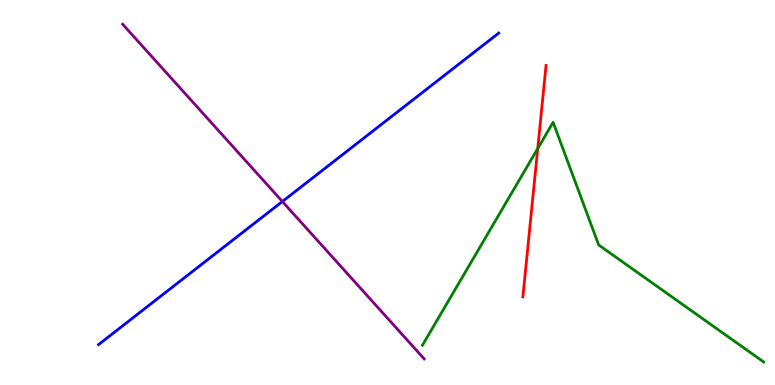[{'lines': ['blue', 'red'], 'intersections': []}, {'lines': ['green', 'red'], 'intersections': [{'x': 6.94, 'y': 6.14}]}, {'lines': ['purple', 'red'], 'intersections': []}, {'lines': ['blue', 'green'], 'intersections': []}, {'lines': ['blue', 'purple'], 'intersections': [{'x': 3.64, 'y': 4.77}]}, {'lines': ['green', 'purple'], 'intersections': []}]